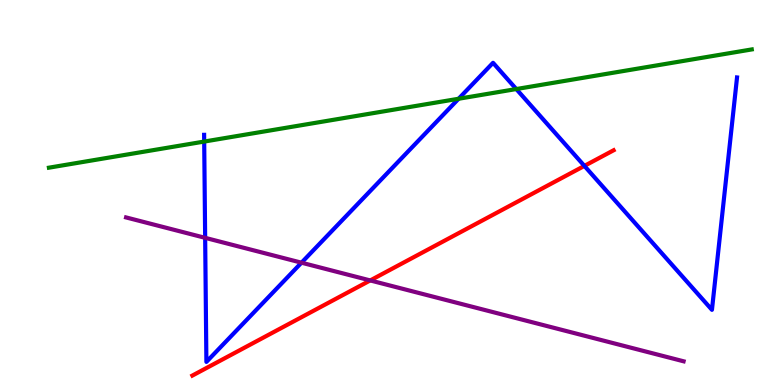[{'lines': ['blue', 'red'], 'intersections': [{'x': 7.54, 'y': 5.69}]}, {'lines': ['green', 'red'], 'intersections': []}, {'lines': ['purple', 'red'], 'intersections': [{'x': 4.78, 'y': 2.72}]}, {'lines': ['blue', 'green'], 'intersections': [{'x': 2.63, 'y': 6.32}, {'x': 5.92, 'y': 7.43}, {'x': 6.66, 'y': 7.69}]}, {'lines': ['blue', 'purple'], 'intersections': [{'x': 2.65, 'y': 3.82}, {'x': 3.89, 'y': 3.18}]}, {'lines': ['green', 'purple'], 'intersections': []}]